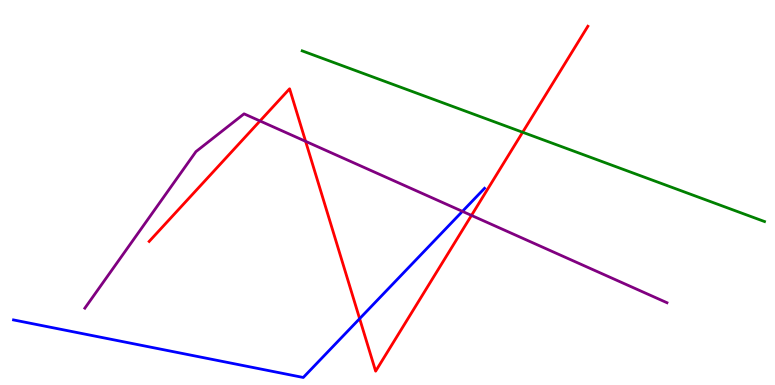[{'lines': ['blue', 'red'], 'intersections': [{'x': 4.64, 'y': 1.72}]}, {'lines': ['green', 'red'], 'intersections': [{'x': 6.74, 'y': 6.56}]}, {'lines': ['purple', 'red'], 'intersections': [{'x': 3.35, 'y': 6.86}, {'x': 3.94, 'y': 6.33}, {'x': 6.08, 'y': 4.4}]}, {'lines': ['blue', 'green'], 'intersections': []}, {'lines': ['blue', 'purple'], 'intersections': [{'x': 5.97, 'y': 4.51}]}, {'lines': ['green', 'purple'], 'intersections': []}]